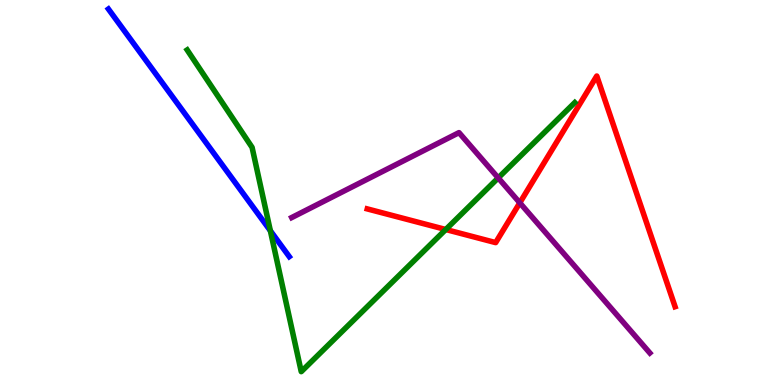[{'lines': ['blue', 'red'], 'intersections': []}, {'lines': ['green', 'red'], 'intersections': [{'x': 5.75, 'y': 4.04}]}, {'lines': ['purple', 'red'], 'intersections': [{'x': 6.71, 'y': 4.73}]}, {'lines': ['blue', 'green'], 'intersections': [{'x': 3.49, 'y': 4.01}]}, {'lines': ['blue', 'purple'], 'intersections': []}, {'lines': ['green', 'purple'], 'intersections': [{'x': 6.43, 'y': 5.38}]}]